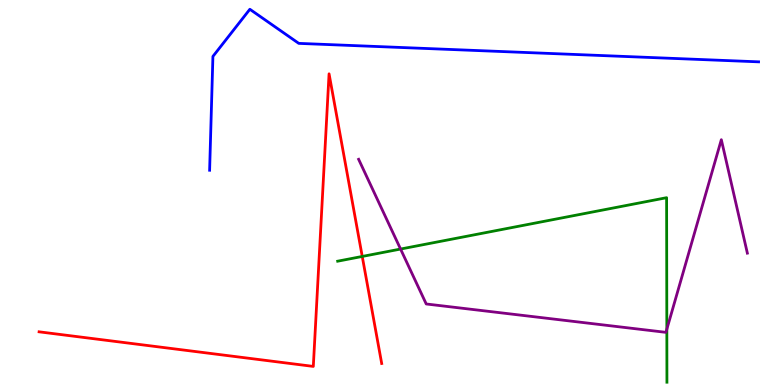[{'lines': ['blue', 'red'], 'intersections': []}, {'lines': ['green', 'red'], 'intersections': [{'x': 4.67, 'y': 3.34}]}, {'lines': ['purple', 'red'], 'intersections': []}, {'lines': ['blue', 'green'], 'intersections': []}, {'lines': ['blue', 'purple'], 'intersections': []}, {'lines': ['green', 'purple'], 'intersections': [{'x': 5.17, 'y': 3.53}, {'x': 8.6, 'y': 1.45}]}]